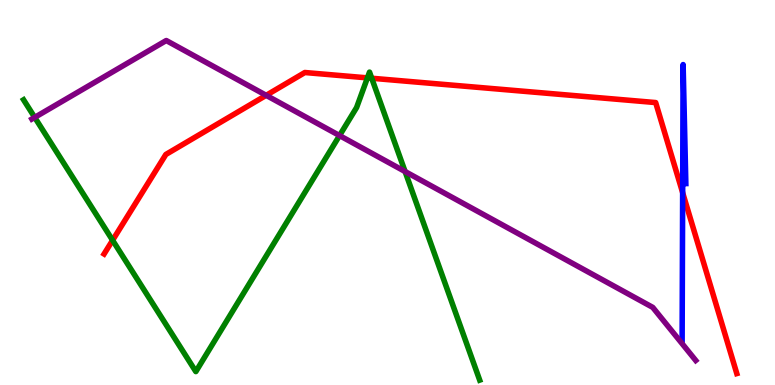[{'lines': ['blue', 'red'], 'intersections': [{'x': 8.81, 'y': 4.99}]}, {'lines': ['green', 'red'], 'intersections': [{'x': 1.45, 'y': 3.76}, {'x': 4.74, 'y': 7.98}, {'x': 4.8, 'y': 7.97}]}, {'lines': ['purple', 'red'], 'intersections': [{'x': 3.43, 'y': 7.52}]}, {'lines': ['blue', 'green'], 'intersections': []}, {'lines': ['blue', 'purple'], 'intersections': []}, {'lines': ['green', 'purple'], 'intersections': [{'x': 0.448, 'y': 6.95}, {'x': 4.38, 'y': 6.48}, {'x': 5.23, 'y': 5.54}]}]